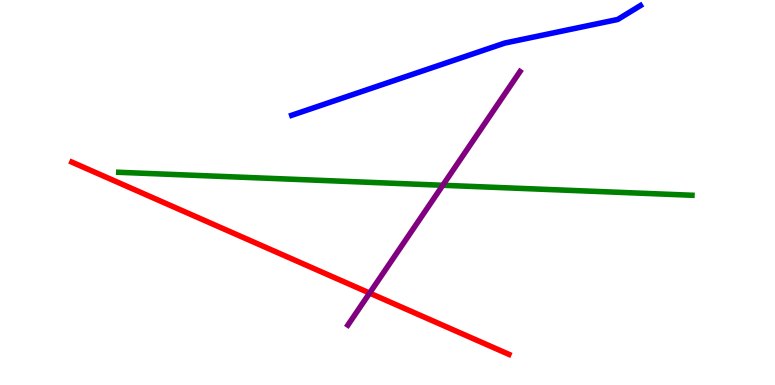[{'lines': ['blue', 'red'], 'intersections': []}, {'lines': ['green', 'red'], 'intersections': []}, {'lines': ['purple', 'red'], 'intersections': [{'x': 4.77, 'y': 2.39}]}, {'lines': ['blue', 'green'], 'intersections': []}, {'lines': ['blue', 'purple'], 'intersections': []}, {'lines': ['green', 'purple'], 'intersections': [{'x': 5.71, 'y': 5.19}]}]